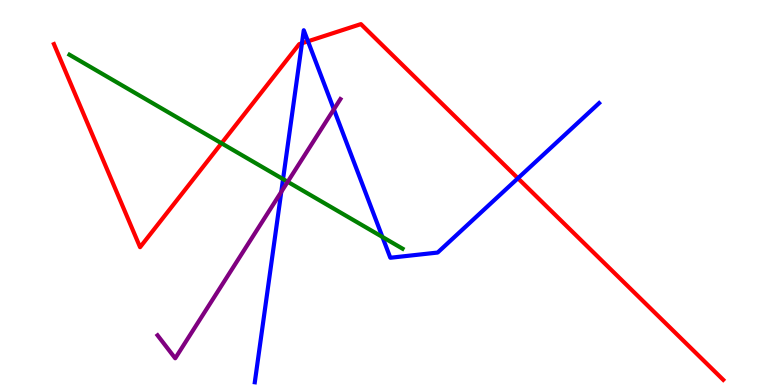[{'lines': ['blue', 'red'], 'intersections': [{'x': 3.9, 'y': 8.88}, {'x': 3.97, 'y': 8.93}, {'x': 6.68, 'y': 5.37}]}, {'lines': ['green', 'red'], 'intersections': [{'x': 2.86, 'y': 6.28}]}, {'lines': ['purple', 'red'], 'intersections': []}, {'lines': ['blue', 'green'], 'intersections': [{'x': 3.65, 'y': 5.35}, {'x': 4.93, 'y': 3.85}]}, {'lines': ['blue', 'purple'], 'intersections': [{'x': 3.63, 'y': 5.02}, {'x': 4.31, 'y': 7.16}]}, {'lines': ['green', 'purple'], 'intersections': [{'x': 3.71, 'y': 5.28}]}]